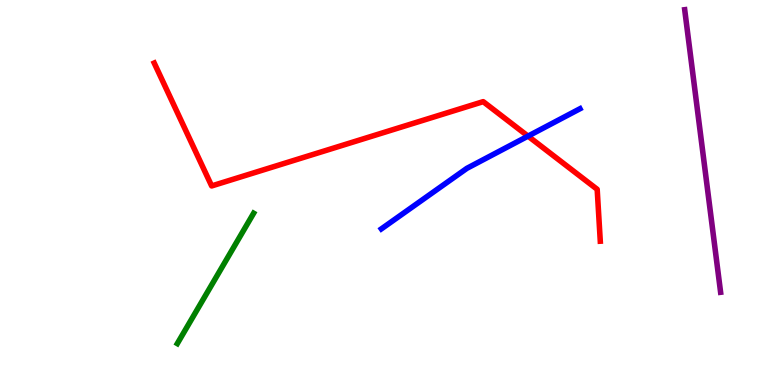[{'lines': ['blue', 'red'], 'intersections': [{'x': 6.81, 'y': 6.46}]}, {'lines': ['green', 'red'], 'intersections': []}, {'lines': ['purple', 'red'], 'intersections': []}, {'lines': ['blue', 'green'], 'intersections': []}, {'lines': ['blue', 'purple'], 'intersections': []}, {'lines': ['green', 'purple'], 'intersections': []}]